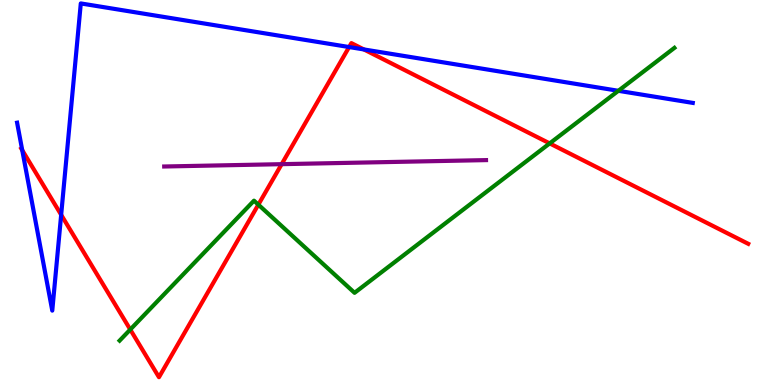[{'lines': ['blue', 'red'], 'intersections': [{'x': 0.287, 'y': 6.1}, {'x': 0.789, 'y': 4.42}, {'x': 4.5, 'y': 8.78}, {'x': 4.7, 'y': 8.72}]}, {'lines': ['green', 'red'], 'intersections': [{'x': 1.68, 'y': 1.44}, {'x': 3.33, 'y': 4.68}, {'x': 7.09, 'y': 6.28}]}, {'lines': ['purple', 'red'], 'intersections': [{'x': 3.63, 'y': 5.74}]}, {'lines': ['blue', 'green'], 'intersections': [{'x': 7.98, 'y': 7.64}]}, {'lines': ['blue', 'purple'], 'intersections': []}, {'lines': ['green', 'purple'], 'intersections': []}]